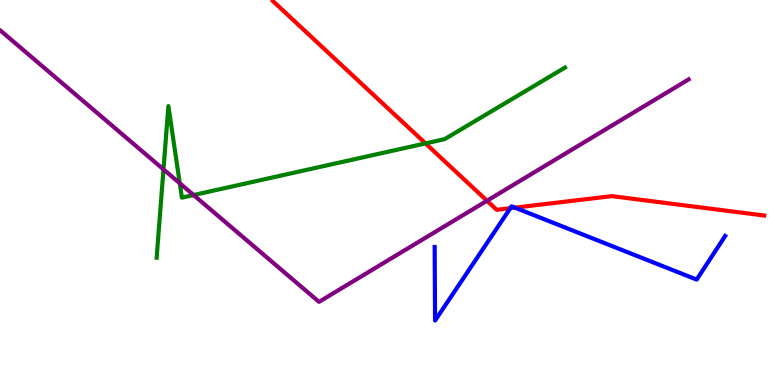[{'lines': ['blue', 'red'], 'intersections': [{'x': 6.58, 'y': 4.59}, {'x': 6.64, 'y': 4.61}]}, {'lines': ['green', 'red'], 'intersections': [{'x': 5.49, 'y': 6.28}]}, {'lines': ['purple', 'red'], 'intersections': [{'x': 6.28, 'y': 4.79}]}, {'lines': ['blue', 'green'], 'intersections': []}, {'lines': ['blue', 'purple'], 'intersections': []}, {'lines': ['green', 'purple'], 'intersections': [{'x': 2.11, 'y': 5.6}, {'x': 2.32, 'y': 5.24}, {'x': 2.5, 'y': 4.93}]}]